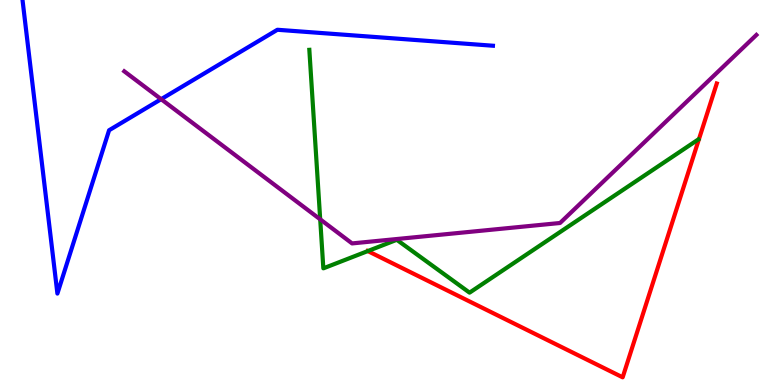[{'lines': ['blue', 'red'], 'intersections': []}, {'lines': ['green', 'red'], 'intersections': [{'x': 4.75, 'y': 3.48}]}, {'lines': ['purple', 'red'], 'intersections': []}, {'lines': ['blue', 'green'], 'intersections': []}, {'lines': ['blue', 'purple'], 'intersections': [{'x': 2.08, 'y': 7.42}]}, {'lines': ['green', 'purple'], 'intersections': [{'x': 4.13, 'y': 4.3}]}]